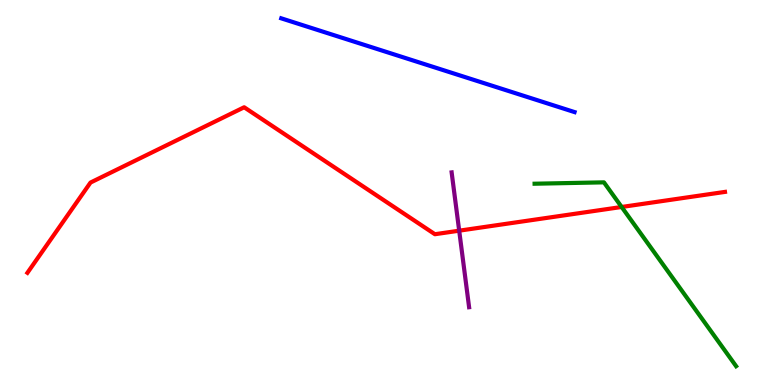[{'lines': ['blue', 'red'], 'intersections': []}, {'lines': ['green', 'red'], 'intersections': [{'x': 8.02, 'y': 4.62}]}, {'lines': ['purple', 'red'], 'intersections': [{'x': 5.93, 'y': 4.01}]}, {'lines': ['blue', 'green'], 'intersections': []}, {'lines': ['blue', 'purple'], 'intersections': []}, {'lines': ['green', 'purple'], 'intersections': []}]